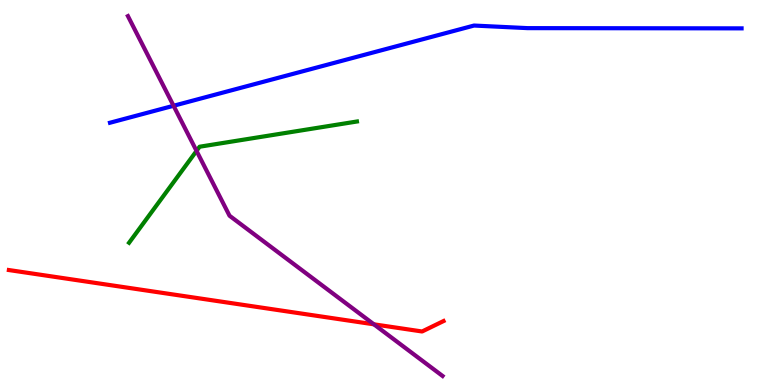[{'lines': ['blue', 'red'], 'intersections': []}, {'lines': ['green', 'red'], 'intersections': []}, {'lines': ['purple', 'red'], 'intersections': [{'x': 4.82, 'y': 1.58}]}, {'lines': ['blue', 'green'], 'intersections': []}, {'lines': ['blue', 'purple'], 'intersections': [{'x': 2.24, 'y': 7.25}]}, {'lines': ['green', 'purple'], 'intersections': [{'x': 2.54, 'y': 6.08}]}]